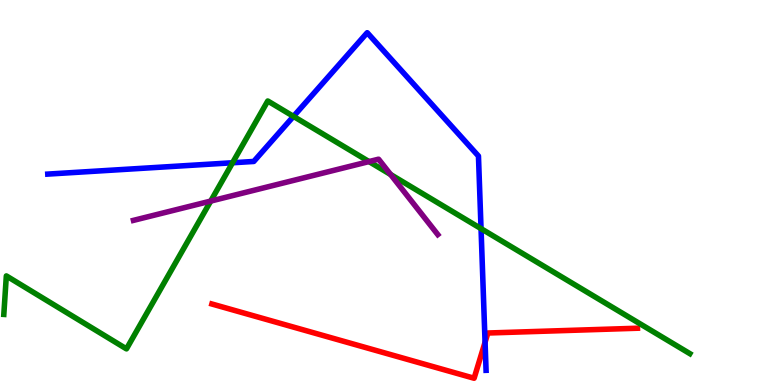[{'lines': ['blue', 'red'], 'intersections': [{'x': 6.26, 'y': 1.11}]}, {'lines': ['green', 'red'], 'intersections': []}, {'lines': ['purple', 'red'], 'intersections': []}, {'lines': ['blue', 'green'], 'intersections': [{'x': 3.0, 'y': 5.77}, {'x': 3.79, 'y': 6.98}, {'x': 6.21, 'y': 4.06}]}, {'lines': ['blue', 'purple'], 'intersections': []}, {'lines': ['green', 'purple'], 'intersections': [{'x': 2.72, 'y': 4.78}, {'x': 4.76, 'y': 5.8}, {'x': 5.04, 'y': 5.47}]}]